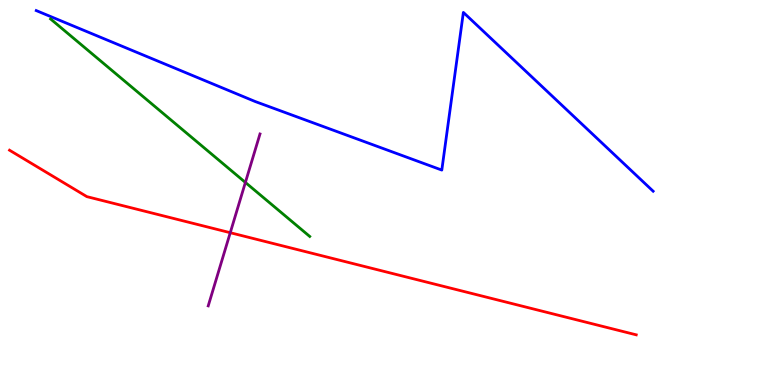[{'lines': ['blue', 'red'], 'intersections': []}, {'lines': ['green', 'red'], 'intersections': []}, {'lines': ['purple', 'red'], 'intersections': [{'x': 2.97, 'y': 3.96}]}, {'lines': ['blue', 'green'], 'intersections': []}, {'lines': ['blue', 'purple'], 'intersections': []}, {'lines': ['green', 'purple'], 'intersections': [{'x': 3.17, 'y': 5.26}]}]